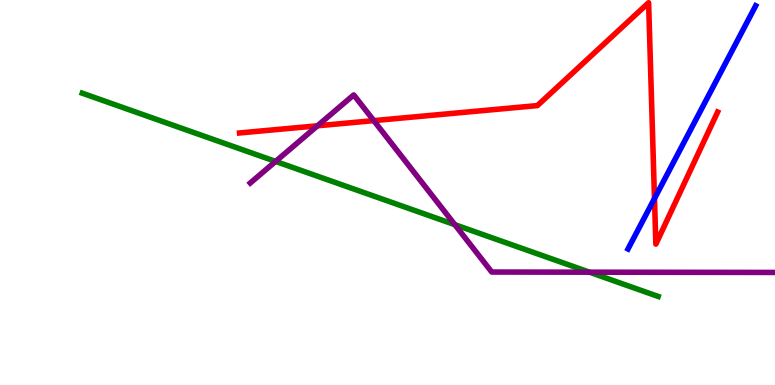[{'lines': ['blue', 'red'], 'intersections': [{'x': 8.44, 'y': 4.84}]}, {'lines': ['green', 'red'], 'intersections': []}, {'lines': ['purple', 'red'], 'intersections': [{'x': 4.1, 'y': 6.73}, {'x': 4.82, 'y': 6.87}]}, {'lines': ['blue', 'green'], 'intersections': []}, {'lines': ['blue', 'purple'], 'intersections': []}, {'lines': ['green', 'purple'], 'intersections': [{'x': 3.56, 'y': 5.81}, {'x': 5.87, 'y': 4.16}, {'x': 7.61, 'y': 2.93}]}]